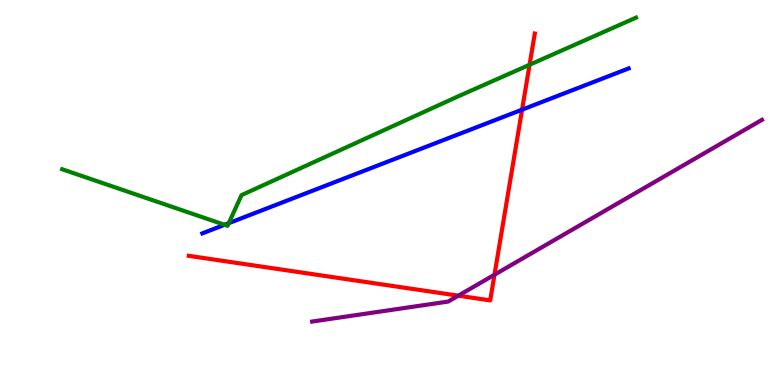[{'lines': ['blue', 'red'], 'intersections': [{'x': 6.74, 'y': 7.15}]}, {'lines': ['green', 'red'], 'intersections': [{'x': 6.83, 'y': 8.32}]}, {'lines': ['purple', 'red'], 'intersections': [{'x': 5.91, 'y': 2.32}, {'x': 6.38, 'y': 2.86}]}, {'lines': ['blue', 'green'], 'intersections': [{'x': 2.9, 'y': 4.16}, {'x': 2.95, 'y': 4.2}]}, {'lines': ['blue', 'purple'], 'intersections': []}, {'lines': ['green', 'purple'], 'intersections': []}]